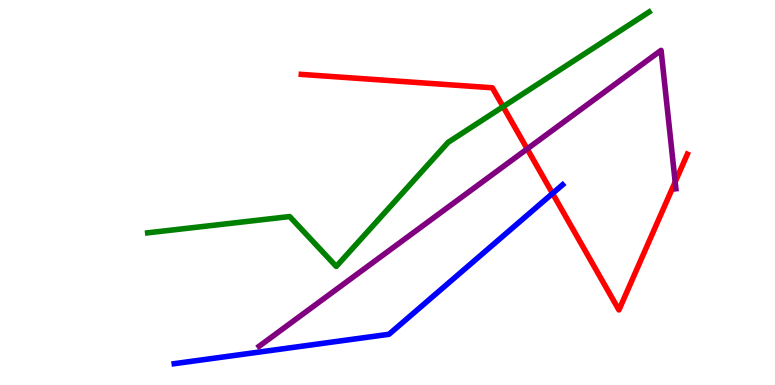[{'lines': ['blue', 'red'], 'intersections': [{'x': 7.13, 'y': 4.98}]}, {'lines': ['green', 'red'], 'intersections': [{'x': 6.49, 'y': 7.23}]}, {'lines': ['purple', 'red'], 'intersections': [{'x': 6.8, 'y': 6.13}, {'x': 8.71, 'y': 5.27}]}, {'lines': ['blue', 'green'], 'intersections': []}, {'lines': ['blue', 'purple'], 'intersections': []}, {'lines': ['green', 'purple'], 'intersections': []}]